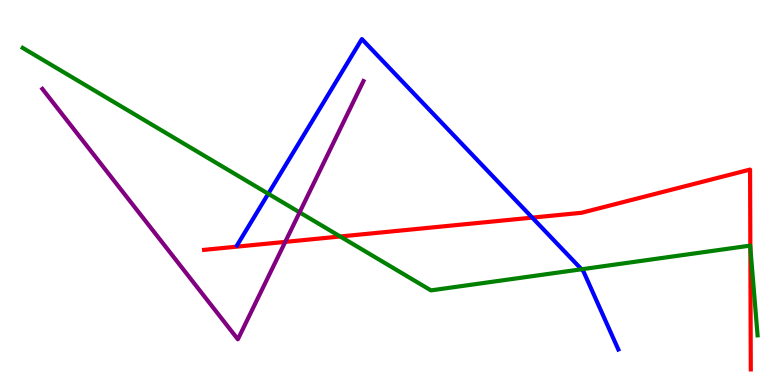[{'lines': ['blue', 'red'], 'intersections': [{'x': 6.87, 'y': 4.35}]}, {'lines': ['green', 'red'], 'intersections': [{'x': 4.39, 'y': 3.86}, {'x': 9.68, 'y': 3.56}]}, {'lines': ['purple', 'red'], 'intersections': [{'x': 3.68, 'y': 3.72}]}, {'lines': ['blue', 'green'], 'intersections': [{'x': 3.46, 'y': 4.97}, {'x': 7.5, 'y': 3.01}]}, {'lines': ['blue', 'purple'], 'intersections': []}, {'lines': ['green', 'purple'], 'intersections': [{'x': 3.87, 'y': 4.48}]}]